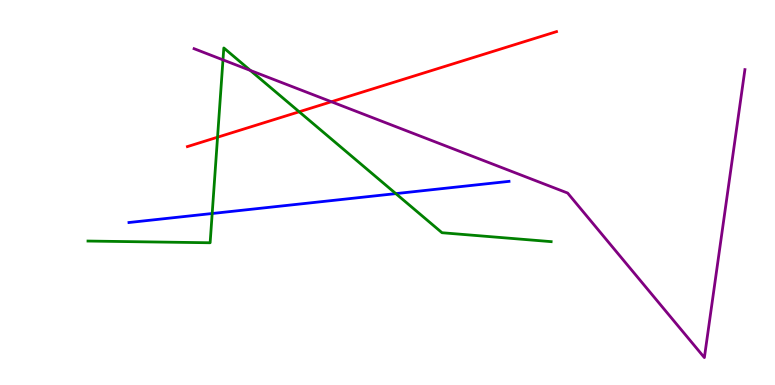[{'lines': ['blue', 'red'], 'intersections': []}, {'lines': ['green', 'red'], 'intersections': [{'x': 2.81, 'y': 6.44}, {'x': 3.86, 'y': 7.1}]}, {'lines': ['purple', 'red'], 'intersections': [{'x': 4.28, 'y': 7.36}]}, {'lines': ['blue', 'green'], 'intersections': [{'x': 2.74, 'y': 4.45}, {'x': 5.11, 'y': 4.97}]}, {'lines': ['blue', 'purple'], 'intersections': []}, {'lines': ['green', 'purple'], 'intersections': [{'x': 2.88, 'y': 8.45}, {'x': 3.23, 'y': 8.17}]}]